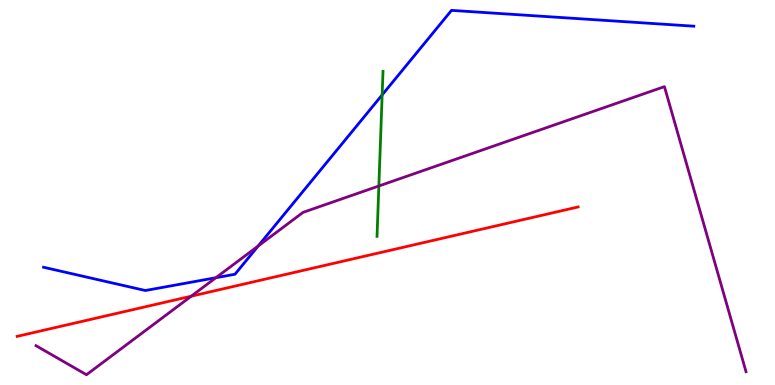[{'lines': ['blue', 'red'], 'intersections': []}, {'lines': ['green', 'red'], 'intersections': []}, {'lines': ['purple', 'red'], 'intersections': [{'x': 2.47, 'y': 2.31}]}, {'lines': ['blue', 'green'], 'intersections': [{'x': 4.93, 'y': 7.53}]}, {'lines': ['blue', 'purple'], 'intersections': [{'x': 2.79, 'y': 2.79}, {'x': 3.33, 'y': 3.61}]}, {'lines': ['green', 'purple'], 'intersections': [{'x': 4.89, 'y': 5.17}]}]